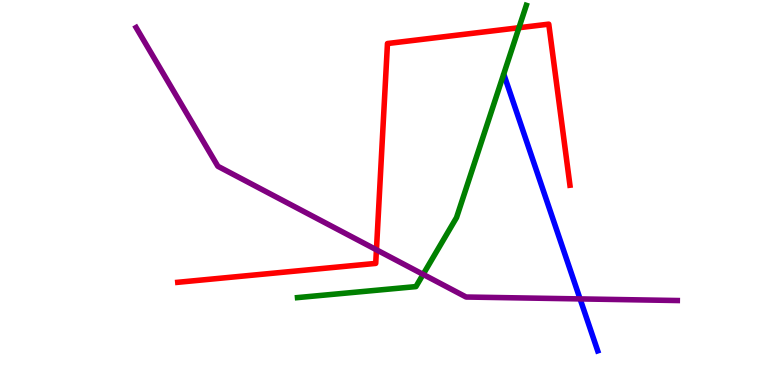[{'lines': ['blue', 'red'], 'intersections': []}, {'lines': ['green', 'red'], 'intersections': [{'x': 6.7, 'y': 9.28}]}, {'lines': ['purple', 'red'], 'intersections': [{'x': 4.86, 'y': 3.51}]}, {'lines': ['blue', 'green'], 'intersections': []}, {'lines': ['blue', 'purple'], 'intersections': [{'x': 7.48, 'y': 2.24}]}, {'lines': ['green', 'purple'], 'intersections': [{'x': 5.46, 'y': 2.87}]}]